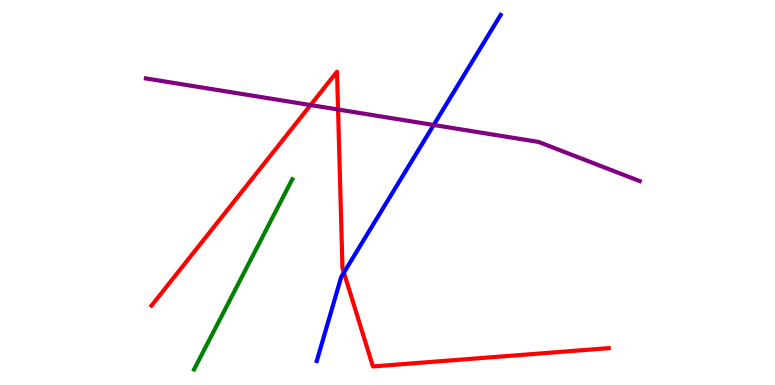[{'lines': ['blue', 'red'], 'intersections': [{'x': 4.44, 'y': 2.92}]}, {'lines': ['green', 'red'], 'intersections': []}, {'lines': ['purple', 'red'], 'intersections': [{'x': 4.01, 'y': 7.27}, {'x': 4.36, 'y': 7.16}]}, {'lines': ['blue', 'green'], 'intersections': []}, {'lines': ['blue', 'purple'], 'intersections': [{'x': 5.6, 'y': 6.75}]}, {'lines': ['green', 'purple'], 'intersections': []}]